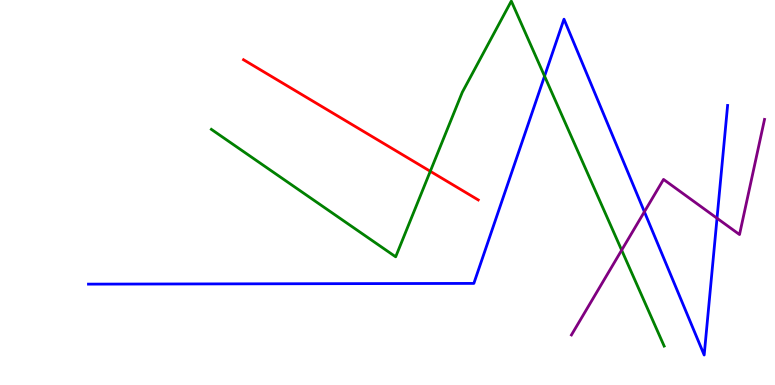[{'lines': ['blue', 'red'], 'intersections': []}, {'lines': ['green', 'red'], 'intersections': [{'x': 5.55, 'y': 5.55}]}, {'lines': ['purple', 'red'], 'intersections': []}, {'lines': ['blue', 'green'], 'intersections': [{'x': 7.03, 'y': 8.02}]}, {'lines': ['blue', 'purple'], 'intersections': [{'x': 8.31, 'y': 4.5}, {'x': 9.25, 'y': 4.33}]}, {'lines': ['green', 'purple'], 'intersections': [{'x': 8.02, 'y': 3.5}]}]